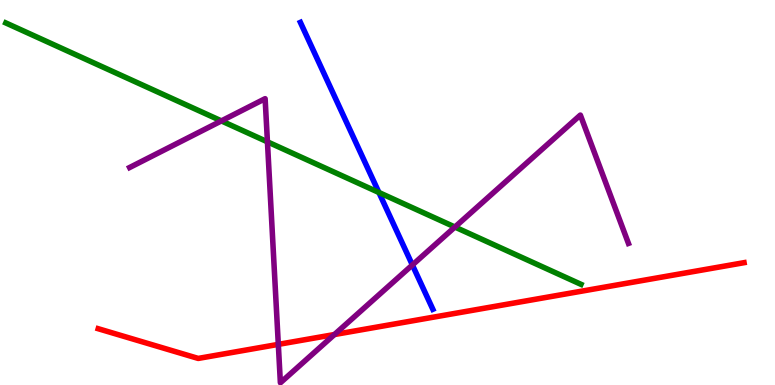[{'lines': ['blue', 'red'], 'intersections': []}, {'lines': ['green', 'red'], 'intersections': []}, {'lines': ['purple', 'red'], 'intersections': [{'x': 3.59, 'y': 1.06}, {'x': 4.32, 'y': 1.31}]}, {'lines': ['blue', 'green'], 'intersections': [{'x': 4.89, 'y': 5.0}]}, {'lines': ['blue', 'purple'], 'intersections': [{'x': 5.32, 'y': 3.12}]}, {'lines': ['green', 'purple'], 'intersections': [{'x': 2.86, 'y': 6.86}, {'x': 3.45, 'y': 6.32}, {'x': 5.87, 'y': 4.1}]}]